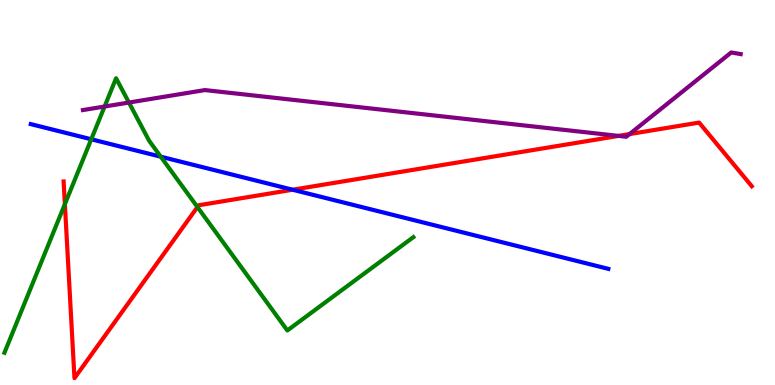[{'lines': ['blue', 'red'], 'intersections': [{'x': 3.78, 'y': 5.07}]}, {'lines': ['green', 'red'], 'intersections': [{'x': 0.837, 'y': 4.7}, {'x': 2.55, 'y': 4.62}]}, {'lines': ['purple', 'red'], 'intersections': [{'x': 7.98, 'y': 6.47}, {'x': 8.12, 'y': 6.52}]}, {'lines': ['blue', 'green'], 'intersections': [{'x': 1.18, 'y': 6.38}, {'x': 2.07, 'y': 5.93}]}, {'lines': ['blue', 'purple'], 'intersections': []}, {'lines': ['green', 'purple'], 'intersections': [{'x': 1.35, 'y': 7.23}, {'x': 1.66, 'y': 7.34}]}]